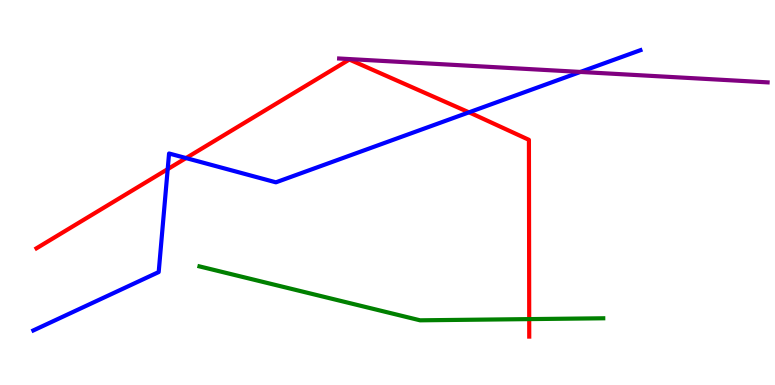[{'lines': ['blue', 'red'], 'intersections': [{'x': 2.16, 'y': 5.61}, {'x': 2.4, 'y': 5.89}, {'x': 6.05, 'y': 7.08}]}, {'lines': ['green', 'red'], 'intersections': [{'x': 6.83, 'y': 1.71}]}, {'lines': ['purple', 'red'], 'intersections': []}, {'lines': ['blue', 'green'], 'intersections': []}, {'lines': ['blue', 'purple'], 'intersections': [{'x': 7.49, 'y': 8.13}]}, {'lines': ['green', 'purple'], 'intersections': []}]